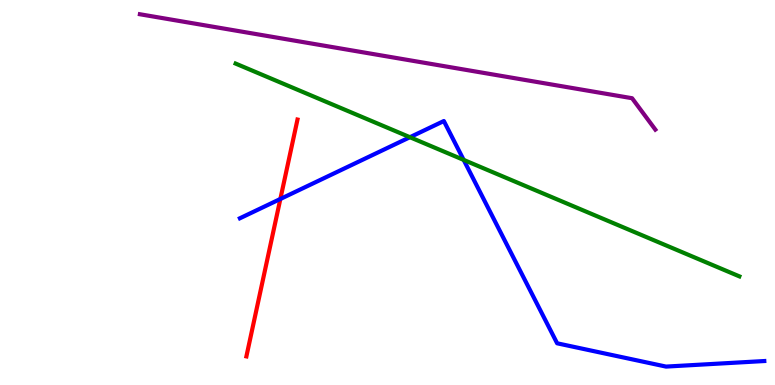[{'lines': ['blue', 'red'], 'intersections': [{'x': 3.62, 'y': 4.83}]}, {'lines': ['green', 'red'], 'intersections': []}, {'lines': ['purple', 'red'], 'intersections': []}, {'lines': ['blue', 'green'], 'intersections': [{'x': 5.29, 'y': 6.44}, {'x': 5.98, 'y': 5.85}]}, {'lines': ['blue', 'purple'], 'intersections': []}, {'lines': ['green', 'purple'], 'intersections': []}]